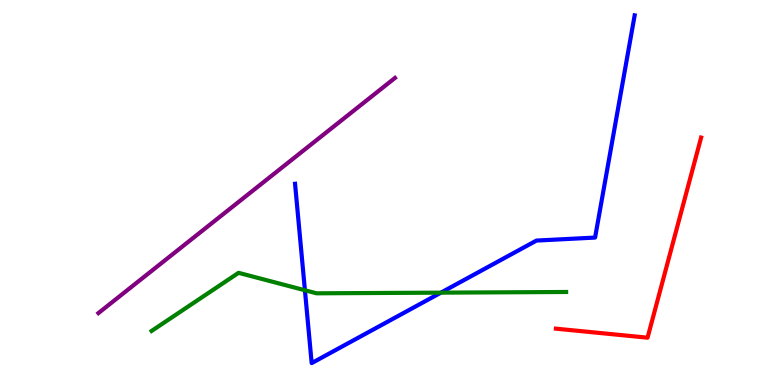[{'lines': ['blue', 'red'], 'intersections': []}, {'lines': ['green', 'red'], 'intersections': []}, {'lines': ['purple', 'red'], 'intersections': []}, {'lines': ['blue', 'green'], 'intersections': [{'x': 3.93, 'y': 2.46}, {'x': 5.69, 'y': 2.4}]}, {'lines': ['blue', 'purple'], 'intersections': []}, {'lines': ['green', 'purple'], 'intersections': []}]